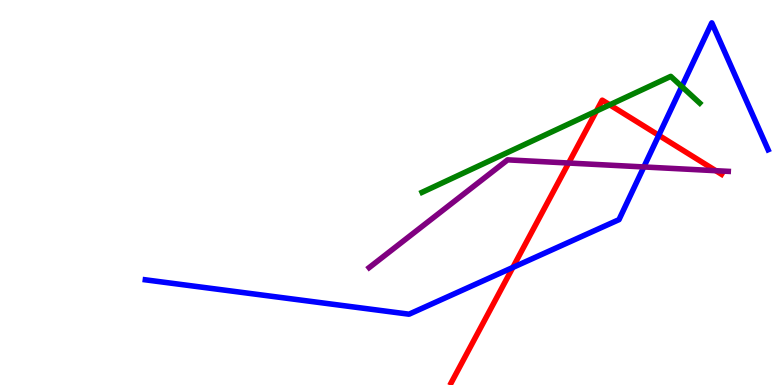[{'lines': ['blue', 'red'], 'intersections': [{'x': 6.62, 'y': 3.05}, {'x': 8.5, 'y': 6.49}]}, {'lines': ['green', 'red'], 'intersections': [{'x': 7.7, 'y': 7.12}, {'x': 7.87, 'y': 7.28}]}, {'lines': ['purple', 'red'], 'intersections': [{'x': 7.34, 'y': 5.77}, {'x': 9.24, 'y': 5.57}]}, {'lines': ['blue', 'green'], 'intersections': [{'x': 8.8, 'y': 7.75}]}, {'lines': ['blue', 'purple'], 'intersections': [{'x': 8.31, 'y': 5.66}]}, {'lines': ['green', 'purple'], 'intersections': []}]